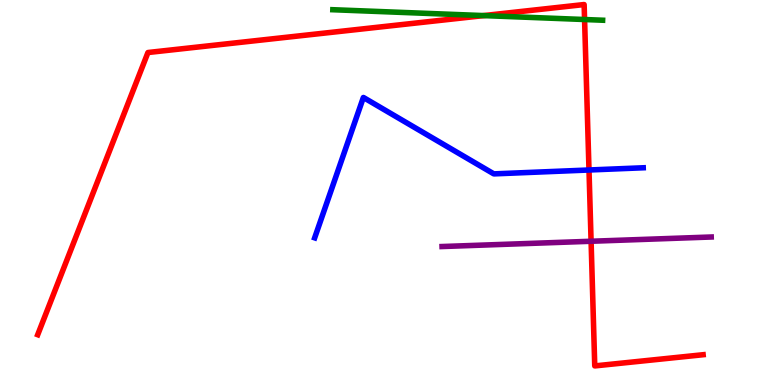[{'lines': ['blue', 'red'], 'intersections': [{'x': 7.6, 'y': 5.58}]}, {'lines': ['green', 'red'], 'intersections': [{'x': 6.24, 'y': 9.6}, {'x': 7.54, 'y': 9.49}]}, {'lines': ['purple', 'red'], 'intersections': [{'x': 7.63, 'y': 3.73}]}, {'lines': ['blue', 'green'], 'intersections': []}, {'lines': ['blue', 'purple'], 'intersections': []}, {'lines': ['green', 'purple'], 'intersections': []}]